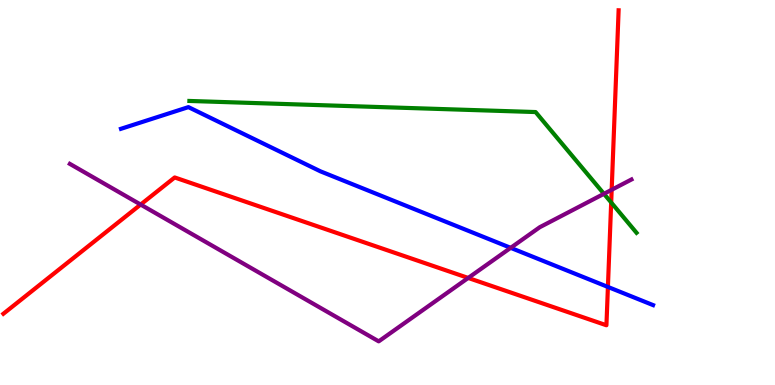[{'lines': ['blue', 'red'], 'intersections': [{'x': 7.84, 'y': 2.55}]}, {'lines': ['green', 'red'], 'intersections': [{'x': 7.89, 'y': 4.74}]}, {'lines': ['purple', 'red'], 'intersections': [{'x': 1.81, 'y': 4.69}, {'x': 6.04, 'y': 2.78}, {'x': 7.89, 'y': 5.07}]}, {'lines': ['blue', 'green'], 'intersections': []}, {'lines': ['blue', 'purple'], 'intersections': [{'x': 6.59, 'y': 3.56}]}, {'lines': ['green', 'purple'], 'intersections': [{'x': 7.79, 'y': 4.97}]}]